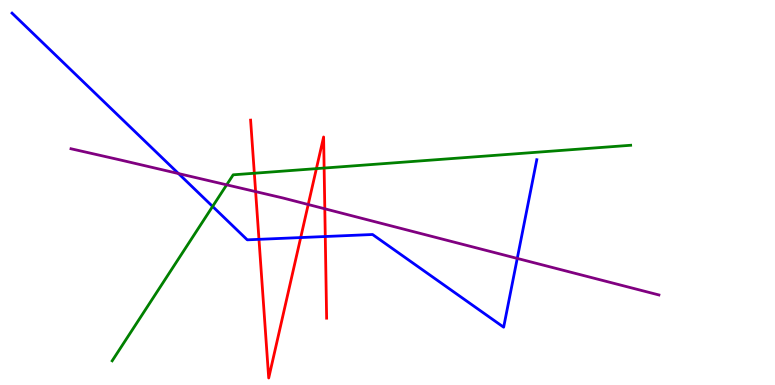[{'lines': ['blue', 'red'], 'intersections': [{'x': 3.34, 'y': 3.78}, {'x': 3.88, 'y': 3.83}, {'x': 4.2, 'y': 3.86}]}, {'lines': ['green', 'red'], 'intersections': [{'x': 3.28, 'y': 5.5}, {'x': 4.08, 'y': 5.62}, {'x': 4.18, 'y': 5.63}]}, {'lines': ['purple', 'red'], 'intersections': [{'x': 3.3, 'y': 5.02}, {'x': 3.98, 'y': 4.69}, {'x': 4.19, 'y': 4.58}]}, {'lines': ['blue', 'green'], 'intersections': [{'x': 2.74, 'y': 4.64}]}, {'lines': ['blue', 'purple'], 'intersections': [{'x': 2.3, 'y': 5.49}, {'x': 6.67, 'y': 3.29}]}, {'lines': ['green', 'purple'], 'intersections': [{'x': 2.92, 'y': 5.2}]}]